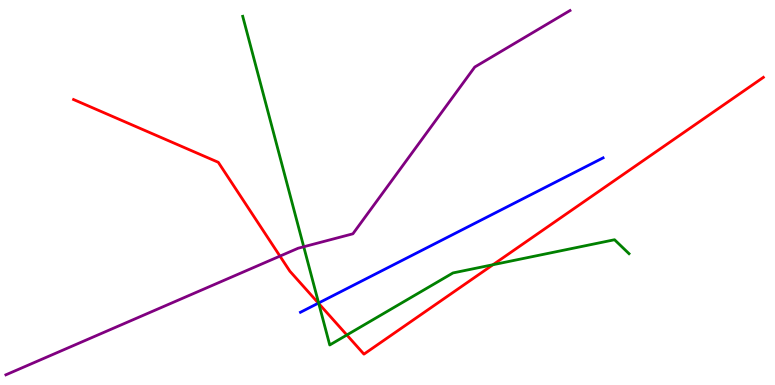[{'lines': ['blue', 'red'], 'intersections': [{'x': 4.11, 'y': 2.13}]}, {'lines': ['green', 'red'], 'intersections': [{'x': 4.11, 'y': 2.12}, {'x': 4.48, 'y': 1.3}, {'x': 6.36, 'y': 3.12}]}, {'lines': ['purple', 'red'], 'intersections': [{'x': 3.61, 'y': 3.35}]}, {'lines': ['blue', 'green'], 'intersections': [{'x': 4.11, 'y': 2.13}]}, {'lines': ['blue', 'purple'], 'intersections': []}, {'lines': ['green', 'purple'], 'intersections': [{'x': 3.92, 'y': 3.59}]}]